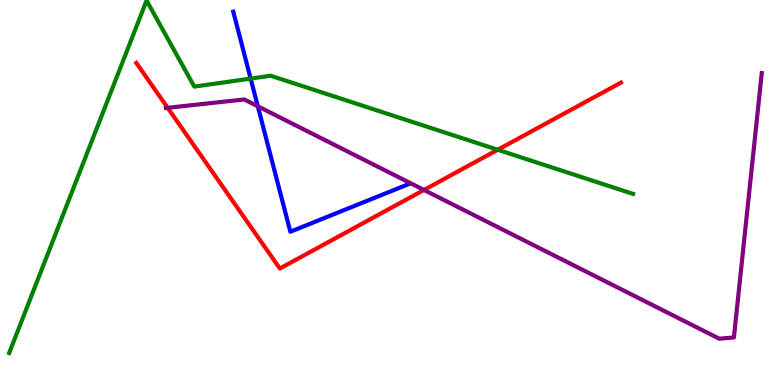[{'lines': ['blue', 'red'], 'intersections': []}, {'lines': ['green', 'red'], 'intersections': [{'x': 6.42, 'y': 6.11}]}, {'lines': ['purple', 'red'], 'intersections': [{'x': 2.16, 'y': 7.2}, {'x': 5.47, 'y': 5.07}]}, {'lines': ['blue', 'green'], 'intersections': [{'x': 3.23, 'y': 7.96}]}, {'lines': ['blue', 'purple'], 'intersections': [{'x': 3.33, 'y': 7.24}]}, {'lines': ['green', 'purple'], 'intersections': []}]